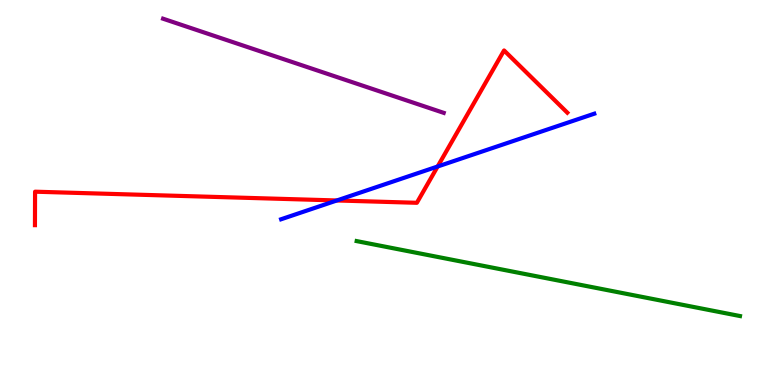[{'lines': ['blue', 'red'], 'intersections': [{'x': 4.35, 'y': 4.79}, {'x': 5.65, 'y': 5.68}]}, {'lines': ['green', 'red'], 'intersections': []}, {'lines': ['purple', 'red'], 'intersections': []}, {'lines': ['blue', 'green'], 'intersections': []}, {'lines': ['blue', 'purple'], 'intersections': []}, {'lines': ['green', 'purple'], 'intersections': []}]